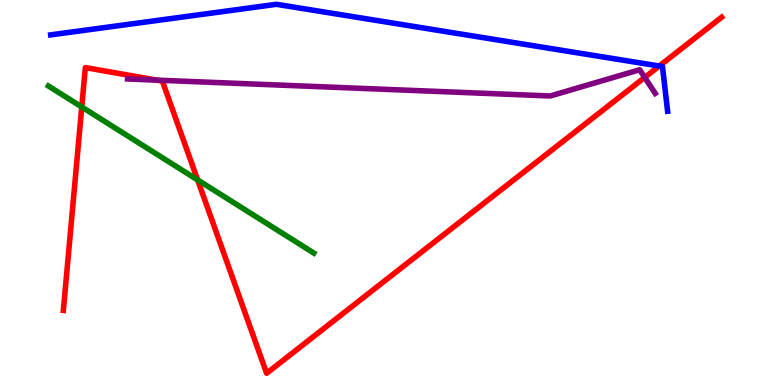[{'lines': ['blue', 'red'], 'intersections': [{'x': 8.51, 'y': 8.29}]}, {'lines': ['green', 'red'], 'intersections': [{'x': 1.06, 'y': 7.22}, {'x': 2.55, 'y': 5.33}]}, {'lines': ['purple', 'red'], 'intersections': [{'x': 2.02, 'y': 7.92}, {'x': 8.32, 'y': 7.99}]}, {'lines': ['blue', 'green'], 'intersections': []}, {'lines': ['blue', 'purple'], 'intersections': []}, {'lines': ['green', 'purple'], 'intersections': []}]